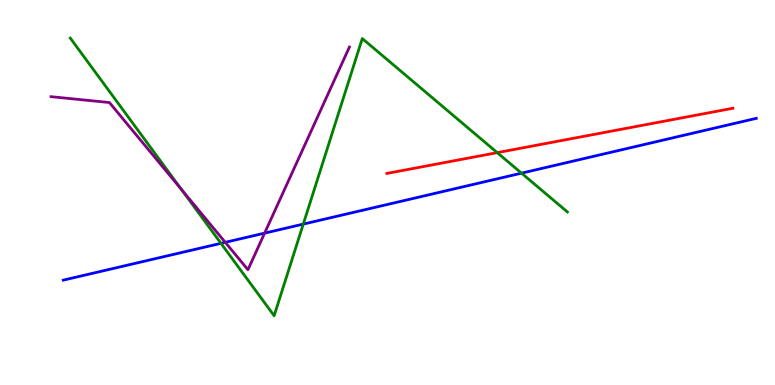[{'lines': ['blue', 'red'], 'intersections': []}, {'lines': ['green', 'red'], 'intersections': [{'x': 6.42, 'y': 6.04}]}, {'lines': ['purple', 'red'], 'intersections': []}, {'lines': ['blue', 'green'], 'intersections': [{'x': 2.85, 'y': 3.68}, {'x': 3.91, 'y': 4.18}, {'x': 6.73, 'y': 5.5}]}, {'lines': ['blue', 'purple'], 'intersections': [{'x': 2.91, 'y': 3.71}, {'x': 3.41, 'y': 3.94}]}, {'lines': ['green', 'purple'], 'intersections': [{'x': 2.34, 'y': 5.09}]}]